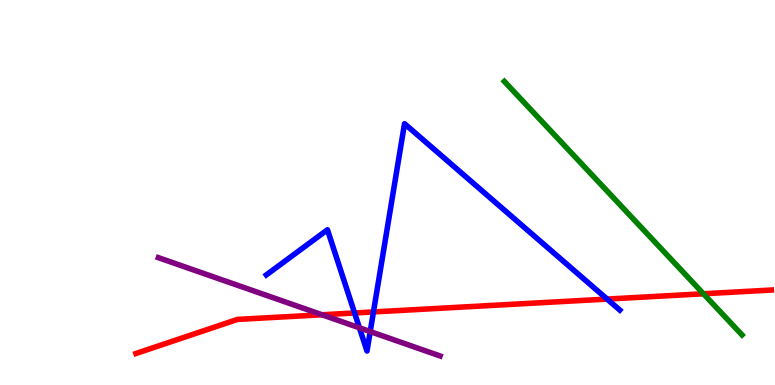[{'lines': ['blue', 'red'], 'intersections': [{'x': 4.58, 'y': 1.87}, {'x': 4.82, 'y': 1.9}, {'x': 7.83, 'y': 2.23}]}, {'lines': ['green', 'red'], 'intersections': [{'x': 9.08, 'y': 2.37}]}, {'lines': ['purple', 'red'], 'intersections': [{'x': 4.16, 'y': 1.82}]}, {'lines': ['blue', 'green'], 'intersections': []}, {'lines': ['blue', 'purple'], 'intersections': [{'x': 4.64, 'y': 1.49}, {'x': 4.78, 'y': 1.39}]}, {'lines': ['green', 'purple'], 'intersections': []}]